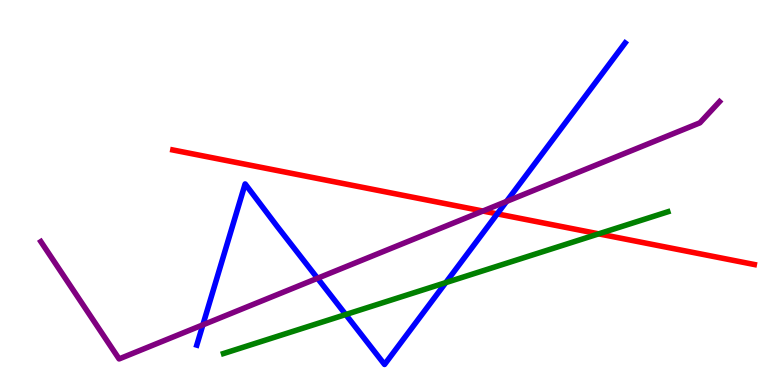[{'lines': ['blue', 'red'], 'intersections': [{'x': 6.42, 'y': 4.44}]}, {'lines': ['green', 'red'], 'intersections': [{'x': 7.72, 'y': 3.93}]}, {'lines': ['purple', 'red'], 'intersections': [{'x': 6.23, 'y': 4.52}]}, {'lines': ['blue', 'green'], 'intersections': [{'x': 4.46, 'y': 1.83}, {'x': 5.75, 'y': 2.66}]}, {'lines': ['blue', 'purple'], 'intersections': [{'x': 2.62, 'y': 1.56}, {'x': 4.1, 'y': 2.77}, {'x': 6.54, 'y': 4.77}]}, {'lines': ['green', 'purple'], 'intersections': []}]